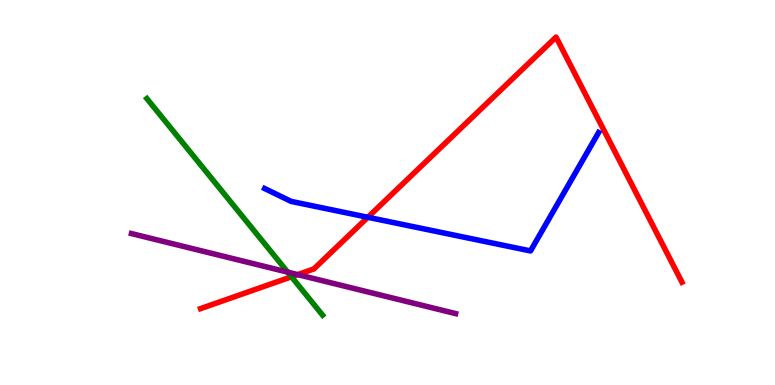[{'lines': ['blue', 'red'], 'intersections': [{'x': 4.75, 'y': 4.36}]}, {'lines': ['green', 'red'], 'intersections': [{'x': 3.76, 'y': 2.81}]}, {'lines': ['purple', 'red'], 'intersections': [{'x': 3.84, 'y': 2.87}]}, {'lines': ['blue', 'green'], 'intersections': []}, {'lines': ['blue', 'purple'], 'intersections': []}, {'lines': ['green', 'purple'], 'intersections': [{'x': 3.71, 'y': 2.93}]}]